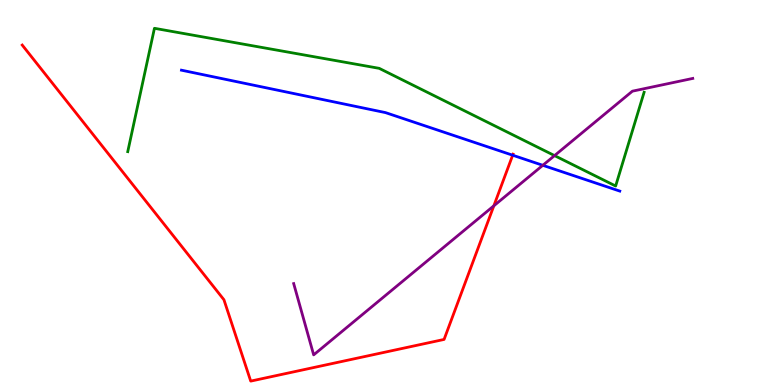[{'lines': ['blue', 'red'], 'intersections': [{'x': 6.62, 'y': 5.97}]}, {'lines': ['green', 'red'], 'intersections': []}, {'lines': ['purple', 'red'], 'intersections': [{'x': 6.37, 'y': 4.65}]}, {'lines': ['blue', 'green'], 'intersections': []}, {'lines': ['blue', 'purple'], 'intersections': [{'x': 7.0, 'y': 5.71}]}, {'lines': ['green', 'purple'], 'intersections': [{'x': 7.16, 'y': 5.96}]}]